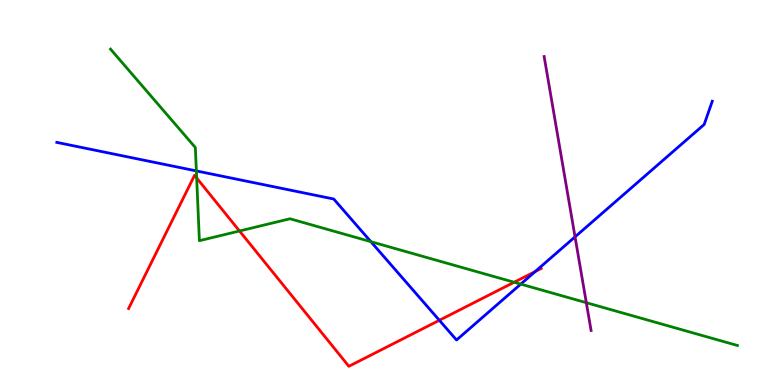[{'lines': ['blue', 'red'], 'intersections': [{'x': 5.67, 'y': 1.68}, {'x': 6.91, 'y': 2.95}]}, {'lines': ['green', 'red'], 'intersections': [{'x': 2.54, 'y': 5.38}, {'x': 3.09, 'y': 4.0}, {'x': 6.63, 'y': 2.67}]}, {'lines': ['purple', 'red'], 'intersections': []}, {'lines': ['blue', 'green'], 'intersections': [{'x': 2.53, 'y': 5.56}, {'x': 4.79, 'y': 3.72}, {'x': 6.72, 'y': 2.62}]}, {'lines': ['blue', 'purple'], 'intersections': [{'x': 7.42, 'y': 3.85}]}, {'lines': ['green', 'purple'], 'intersections': [{'x': 7.57, 'y': 2.14}]}]